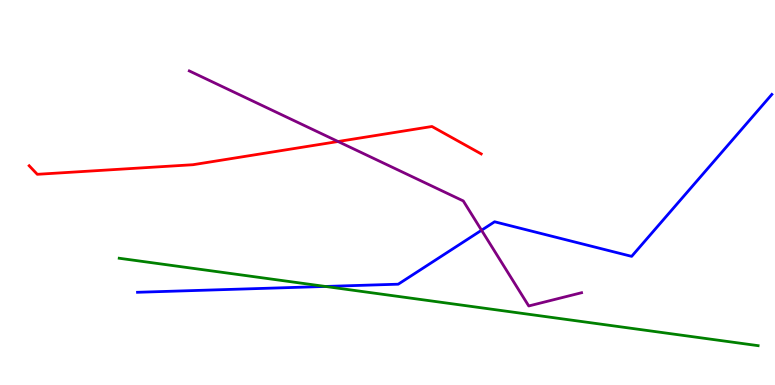[{'lines': ['blue', 'red'], 'intersections': []}, {'lines': ['green', 'red'], 'intersections': []}, {'lines': ['purple', 'red'], 'intersections': [{'x': 4.36, 'y': 6.32}]}, {'lines': ['blue', 'green'], 'intersections': [{'x': 4.2, 'y': 2.56}]}, {'lines': ['blue', 'purple'], 'intersections': [{'x': 6.21, 'y': 4.02}]}, {'lines': ['green', 'purple'], 'intersections': []}]